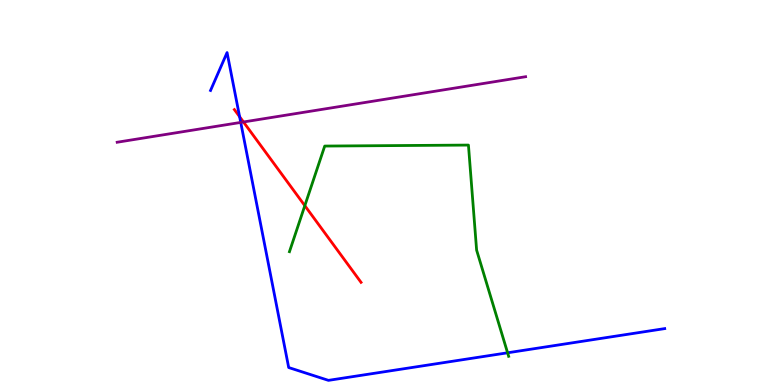[{'lines': ['blue', 'red'], 'intersections': [{'x': 3.09, 'y': 6.97}]}, {'lines': ['green', 'red'], 'intersections': [{'x': 3.93, 'y': 4.66}]}, {'lines': ['purple', 'red'], 'intersections': [{'x': 3.14, 'y': 6.83}]}, {'lines': ['blue', 'green'], 'intersections': [{'x': 6.55, 'y': 0.837}]}, {'lines': ['blue', 'purple'], 'intersections': [{'x': 3.11, 'y': 6.82}]}, {'lines': ['green', 'purple'], 'intersections': []}]